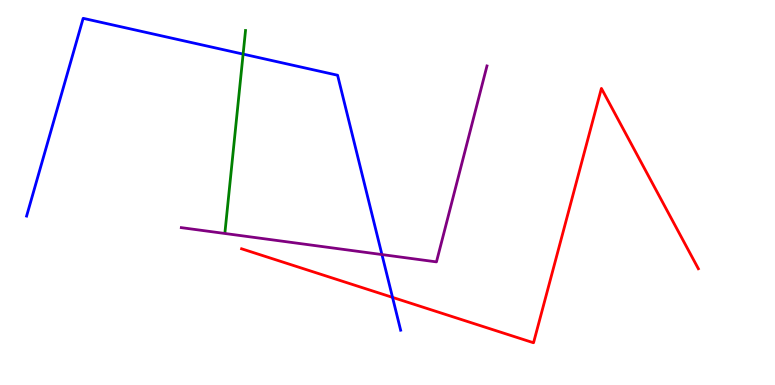[{'lines': ['blue', 'red'], 'intersections': [{'x': 5.06, 'y': 2.28}]}, {'lines': ['green', 'red'], 'intersections': []}, {'lines': ['purple', 'red'], 'intersections': []}, {'lines': ['blue', 'green'], 'intersections': [{'x': 3.14, 'y': 8.59}]}, {'lines': ['blue', 'purple'], 'intersections': [{'x': 4.93, 'y': 3.39}]}, {'lines': ['green', 'purple'], 'intersections': []}]